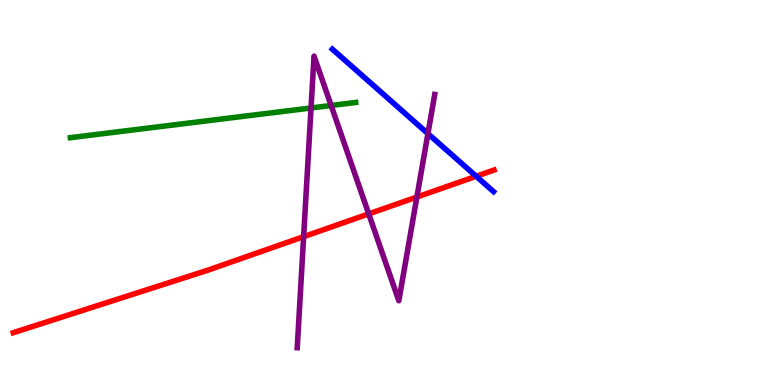[{'lines': ['blue', 'red'], 'intersections': [{'x': 6.14, 'y': 5.42}]}, {'lines': ['green', 'red'], 'intersections': []}, {'lines': ['purple', 'red'], 'intersections': [{'x': 3.92, 'y': 3.85}, {'x': 4.76, 'y': 4.44}, {'x': 5.38, 'y': 4.88}]}, {'lines': ['blue', 'green'], 'intersections': []}, {'lines': ['blue', 'purple'], 'intersections': [{'x': 5.52, 'y': 6.53}]}, {'lines': ['green', 'purple'], 'intersections': [{'x': 4.01, 'y': 7.2}, {'x': 4.27, 'y': 7.26}]}]